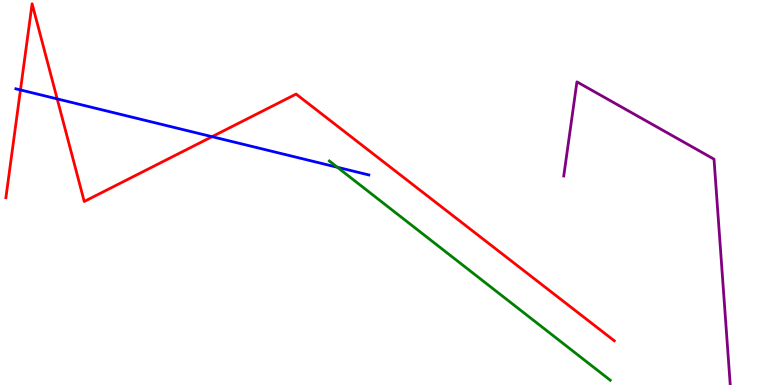[{'lines': ['blue', 'red'], 'intersections': [{'x': 0.264, 'y': 7.66}, {'x': 0.738, 'y': 7.43}, {'x': 2.74, 'y': 6.45}]}, {'lines': ['green', 'red'], 'intersections': []}, {'lines': ['purple', 'red'], 'intersections': []}, {'lines': ['blue', 'green'], 'intersections': [{'x': 4.35, 'y': 5.66}]}, {'lines': ['blue', 'purple'], 'intersections': []}, {'lines': ['green', 'purple'], 'intersections': []}]